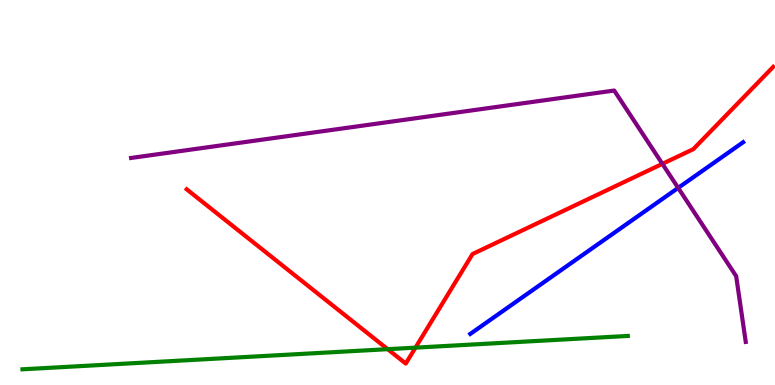[{'lines': ['blue', 'red'], 'intersections': []}, {'lines': ['green', 'red'], 'intersections': [{'x': 5.0, 'y': 0.93}, {'x': 5.36, 'y': 0.97}]}, {'lines': ['purple', 'red'], 'intersections': [{'x': 8.55, 'y': 5.74}]}, {'lines': ['blue', 'green'], 'intersections': []}, {'lines': ['blue', 'purple'], 'intersections': [{'x': 8.75, 'y': 5.12}]}, {'lines': ['green', 'purple'], 'intersections': []}]